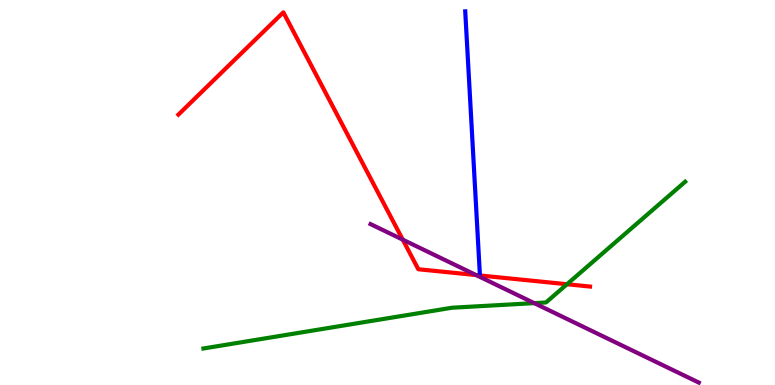[{'lines': ['blue', 'red'], 'intersections': []}, {'lines': ['green', 'red'], 'intersections': [{'x': 7.32, 'y': 2.62}]}, {'lines': ['purple', 'red'], 'intersections': [{'x': 5.2, 'y': 3.77}, {'x': 6.14, 'y': 2.86}]}, {'lines': ['blue', 'green'], 'intersections': []}, {'lines': ['blue', 'purple'], 'intersections': []}, {'lines': ['green', 'purple'], 'intersections': [{'x': 6.89, 'y': 2.13}]}]